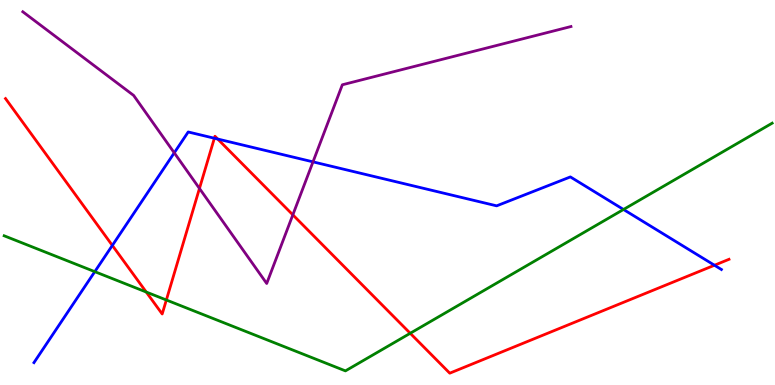[{'lines': ['blue', 'red'], 'intersections': [{'x': 1.45, 'y': 3.63}, {'x': 2.77, 'y': 6.41}, {'x': 2.81, 'y': 6.39}, {'x': 9.22, 'y': 3.11}]}, {'lines': ['green', 'red'], 'intersections': [{'x': 1.89, 'y': 2.41}, {'x': 2.15, 'y': 2.21}, {'x': 5.29, 'y': 1.34}]}, {'lines': ['purple', 'red'], 'intersections': [{'x': 2.57, 'y': 5.11}, {'x': 3.78, 'y': 4.42}]}, {'lines': ['blue', 'green'], 'intersections': [{'x': 1.22, 'y': 2.94}, {'x': 8.05, 'y': 4.56}]}, {'lines': ['blue', 'purple'], 'intersections': [{'x': 2.25, 'y': 6.03}, {'x': 4.04, 'y': 5.8}]}, {'lines': ['green', 'purple'], 'intersections': []}]